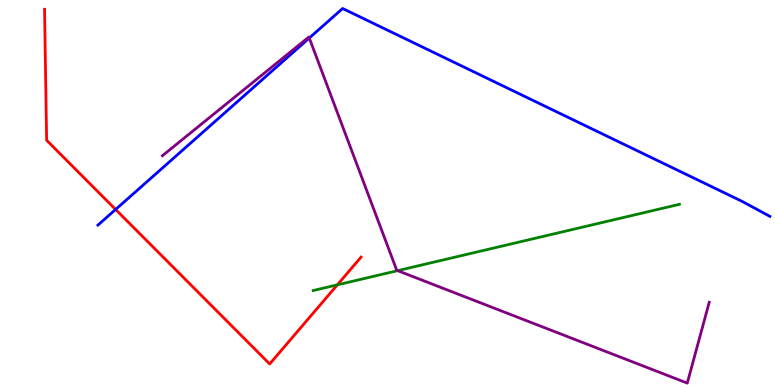[{'lines': ['blue', 'red'], 'intersections': [{'x': 1.49, 'y': 4.56}]}, {'lines': ['green', 'red'], 'intersections': [{'x': 4.35, 'y': 2.6}]}, {'lines': ['purple', 'red'], 'intersections': []}, {'lines': ['blue', 'green'], 'intersections': []}, {'lines': ['blue', 'purple'], 'intersections': [{'x': 3.99, 'y': 9.01}]}, {'lines': ['green', 'purple'], 'intersections': [{'x': 5.13, 'y': 2.97}]}]